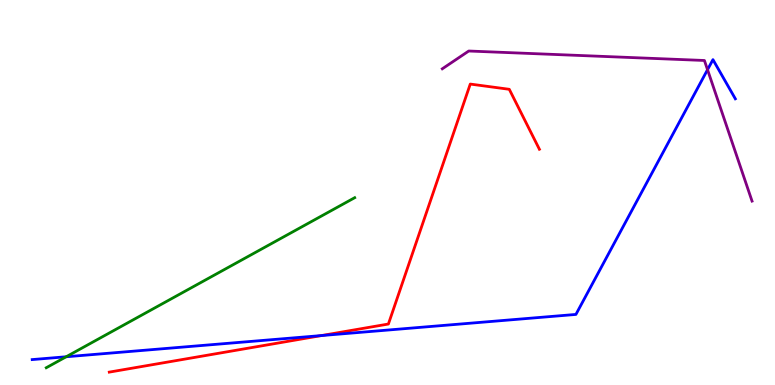[{'lines': ['blue', 'red'], 'intersections': [{'x': 4.15, 'y': 1.28}]}, {'lines': ['green', 'red'], 'intersections': []}, {'lines': ['purple', 'red'], 'intersections': []}, {'lines': ['blue', 'green'], 'intersections': [{'x': 0.854, 'y': 0.733}]}, {'lines': ['blue', 'purple'], 'intersections': [{'x': 9.13, 'y': 8.19}]}, {'lines': ['green', 'purple'], 'intersections': []}]